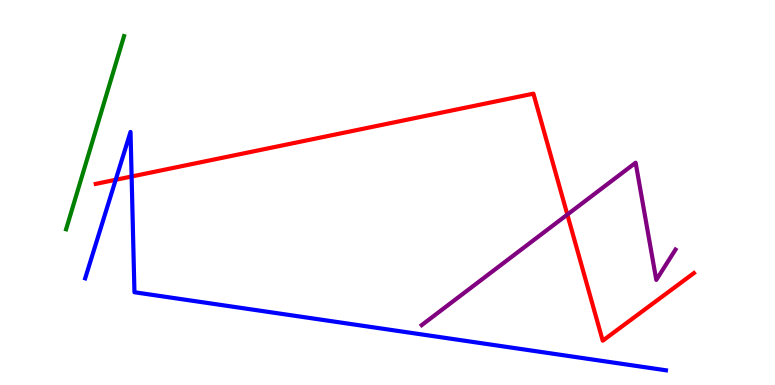[{'lines': ['blue', 'red'], 'intersections': [{'x': 1.49, 'y': 5.33}, {'x': 1.7, 'y': 5.42}]}, {'lines': ['green', 'red'], 'intersections': []}, {'lines': ['purple', 'red'], 'intersections': [{'x': 7.32, 'y': 4.43}]}, {'lines': ['blue', 'green'], 'intersections': []}, {'lines': ['blue', 'purple'], 'intersections': []}, {'lines': ['green', 'purple'], 'intersections': []}]